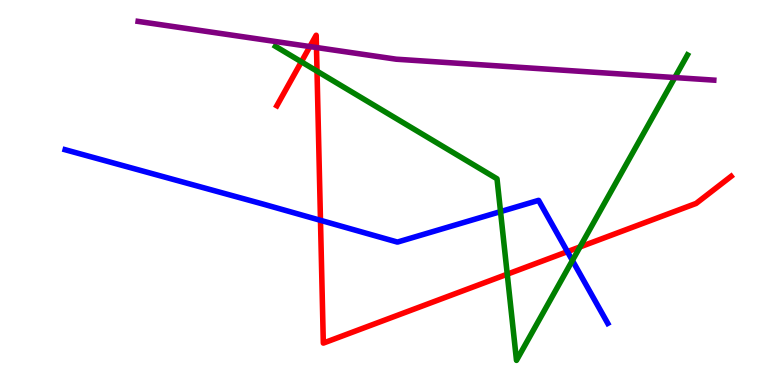[{'lines': ['blue', 'red'], 'intersections': [{'x': 4.14, 'y': 4.28}, {'x': 7.32, 'y': 3.46}]}, {'lines': ['green', 'red'], 'intersections': [{'x': 3.89, 'y': 8.39}, {'x': 4.09, 'y': 8.15}, {'x': 6.55, 'y': 2.88}, {'x': 7.48, 'y': 3.59}]}, {'lines': ['purple', 'red'], 'intersections': [{'x': 4.0, 'y': 8.79}, {'x': 4.08, 'y': 8.77}]}, {'lines': ['blue', 'green'], 'intersections': [{'x': 6.46, 'y': 4.5}, {'x': 7.39, 'y': 3.23}]}, {'lines': ['blue', 'purple'], 'intersections': []}, {'lines': ['green', 'purple'], 'intersections': [{'x': 8.71, 'y': 7.99}]}]